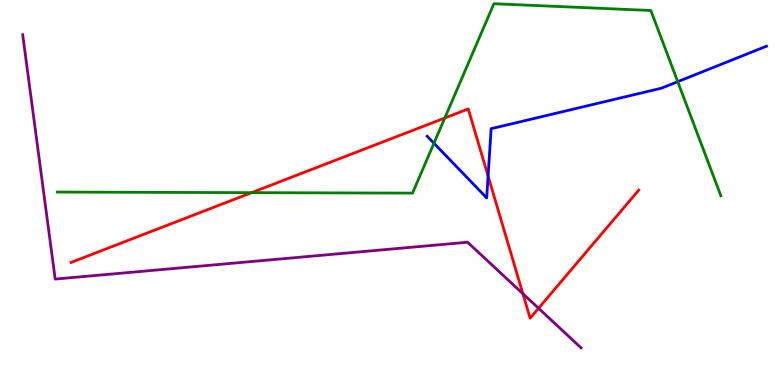[{'lines': ['blue', 'red'], 'intersections': [{'x': 6.3, 'y': 5.43}]}, {'lines': ['green', 'red'], 'intersections': [{'x': 3.25, 'y': 5.0}, {'x': 5.74, 'y': 6.93}]}, {'lines': ['purple', 'red'], 'intersections': [{'x': 6.75, 'y': 2.37}, {'x': 6.95, 'y': 1.99}]}, {'lines': ['blue', 'green'], 'intersections': [{'x': 5.6, 'y': 6.28}, {'x': 8.75, 'y': 7.88}]}, {'lines': ['blue', 'purple'], 'intersections': []}, {'lines': ['green', 'purple'], 'intersections': []}]